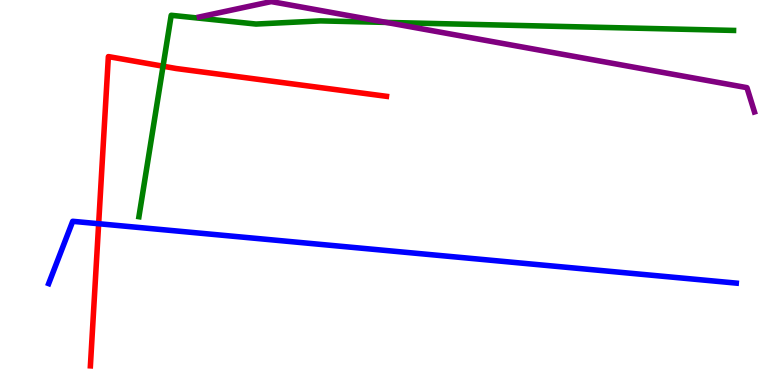[{'lines': ['blue', 'red'], 'intersections': [{'x': 1.27, 'y': 4.19}]}, {'lines': ['green', 'red'], 'intersections': [{'x': 2.1, 'y': 8.28}]}, {'lines': ['purple', 'red'], 'intersections': []}, {'lines': ['blue', 'green'], 'intersections': []}, {'lines': ['blue', 'purple'], 'intersections': []}, {'lines': ['green', 'purple'], 'intersections': [{'x': 4.98, 'y': 9.42}]}]